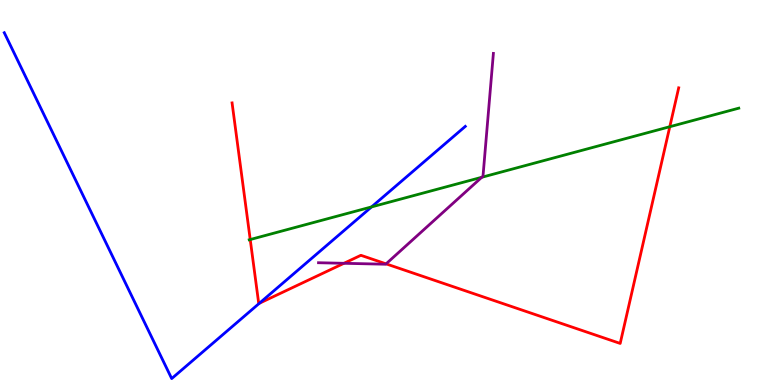[{'lines': ['blue', 'red'], 'intersections': [{'x': 3.35, 'y': 2.12}]}, {'lines': ['green', 'red'], 'intersections': [{'x': 3.23, 'y': 3.78}, {'x': 8.64, 'y': 6.71}]}, {'lines': ['purple', 'red'], 'intersections': [{'x': 4.44, 'y': 3.16}, {'x': 4.98, 'y': 3.15}]}, {'lines': ['blue', 'green'], 'intersections': [{'x': 4.79, 'y': 4.63}]}, {'lines': ['blue', 'purple'], 'intersections': []}, {'lines': ['green', 'purple'], 'intersections': [{'x': 6.22, 'y': 5.4}]}]